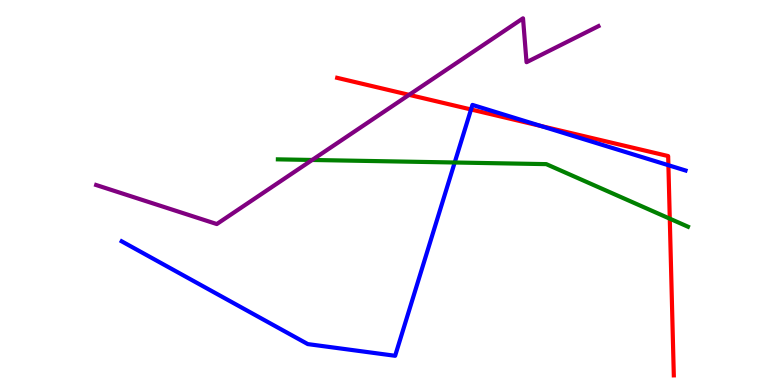[{'lines': ['blue', 'red'], 'intersections': [{'x': 6.08, 'y': 7.16}, {'x': 6.98, 'y': 6.73}, {'x': 8.62, 'y': 5.71}]}, {'lines': ['green', 'red'], 'intersections': [{'x': 8.64, 'y': 4.32}]}, {'lines': ['purple', 'red'], 'intersections': [{'x': 5.28, 'y': 7.54}]}, {'lines': ['blue', 'green'], 'intersections': [{'x': 5.87, 'y': 5.78}]}, {'lines': ['blue', 'purple'], 'intersections': []}, {'lines': ['green', 'purple'], 'intersections': [{'x': 4.03, 'y': 5.85}]}]